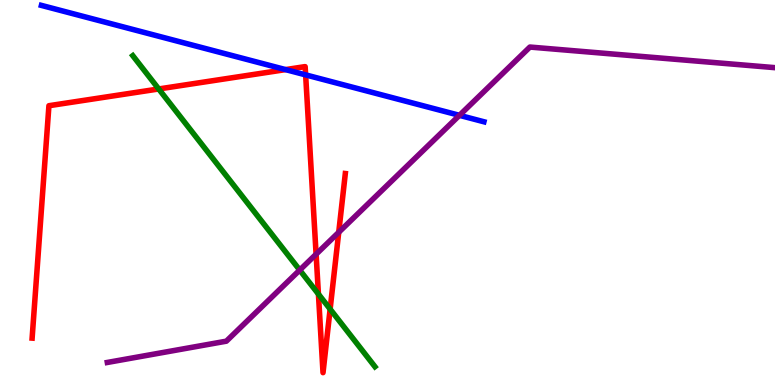[{'lines': ['blue', 'red'], 'intersections': [{'x': 3.68, 'y': 8.19}, {'x': 3.94, 'y': 8.06}]}, {'lines': ['green', 'red'], 'intersections': [{'x': 2.05, 'y': 7.69}, {'x': 4.11, 'y': 2.36}, {'x': 4.26, 'y': 1.97}]}, {'lines': ['purple', 'red'], 'intersections': [{'x': 4.08, 'y': 3.4}, {'x': 4.37, 'y': 3.97}]}, {'lines': ['blue', 'green'], 'intersections': []}, {'lines': ['blue', 'purple'], 'intersections': [{'x': 5.93, 'y': 7.0}]}, {'lines': ['green', 'purple'], 'intersections': [{'x': 3.87, 'y': 2.98}]}]